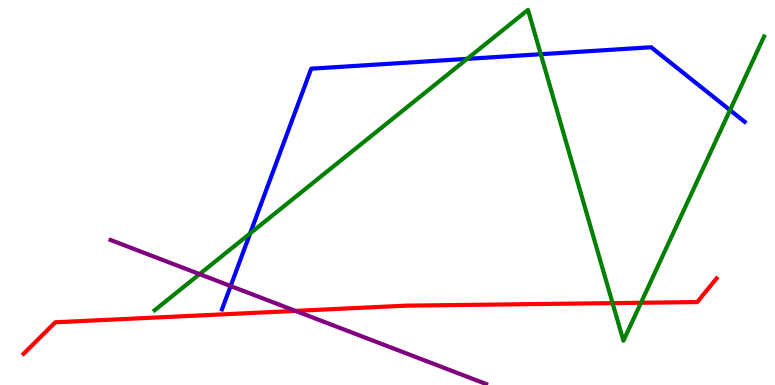[{'lines': ['blue', 'red'], 'intersections': []}, {'lines': ['green', 'red'], 'intersections': [{'x': 7.9, 'y': 2.13}, {'x': 8.27, 'y': 2.14}]}, {'lines': ['purple', 'red'], 'intersections': [{'x': 3.81, 'y': 1.92}]}, {'lines': ['blue', 'green'], 'intersections': [{'x': 3.23, 'y': 3.94}, {'x': 6.03, 'y': 8.47}, {'x': 6.98, 'y': 8.59}, {'x': 9.42, 'y': 7.14}]}, {'lines': ['blue', 'purple'], 'intersections': [{'x': 2.98, 'y': 2.57}]}, {'lines': ['green', 'purple'], 'intersections': [{'x': 2.58, 'y': 2.88}]}]